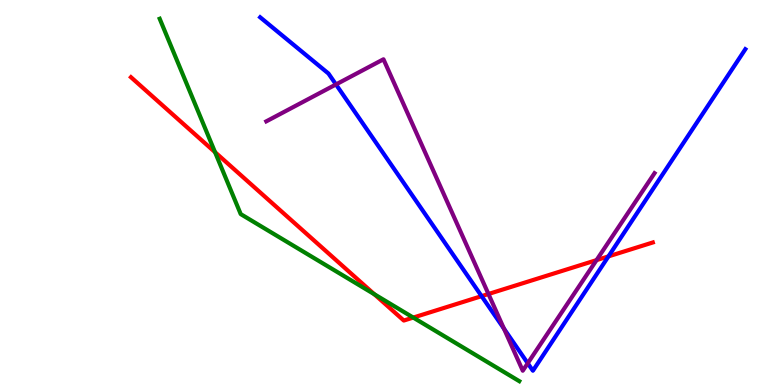[{'lines': ['blue', 'red'], 'intersections': [{'x': 6.21, 'y': 2.31}, {'x': 7.85, 'y': 3.34}]}, {'lines': ['green', 'red'], 'intersections': [{'x': 2.77, 'y': 6.05}, {'x': 4.83, 'y': 2.36}, {'x': 5.33, 'y': 1.75}]}, {'lines': ['purple', 'red'], 'intersections': [{'x': 6.3, 'y': 2.36}, {'x': 7.7, 'y': 3.24}]}, {'lines': ['blue', 'green'], 'intersections': []}, {'lines': ['blue', 'purple'], 'intersections': [{'x': 4.34, 'y': 7.81}, {'x': 6.5, 'y': 1.46}, {'x': 6.81, 'y': 0.565}]}, {'lines': ['green', 'purple'], 'intersections': []}]